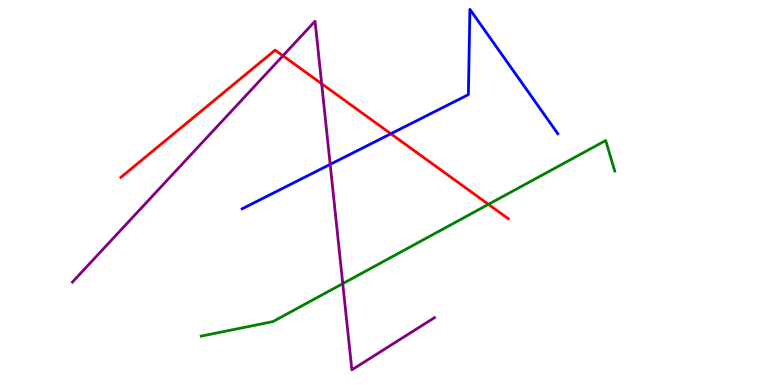[{'lines': ['blue', 'red'], 'intersections': [{'x': 5.04, 'y': 6.53}]}, {'lines': ['green', 'red'], 'intersections': [{'x': 6.3, 'y': 4.69}]}, {'lines': ['purple', 'red'], 'intersections': [{'x': 3.65, 'y': 8.55}, {'x': 4.15, 'y': 7.82}]}, {'lines': ['blue', 'green'], 'intersections': []}, {'lines': ['blue', 'purple'], 'intersections': [{'x': 4.26, 'y': 5.73}]}, {'lines': ['green', 'purple'], 'intersections': [{'x': 4.42, 'y': 2.63}]}]